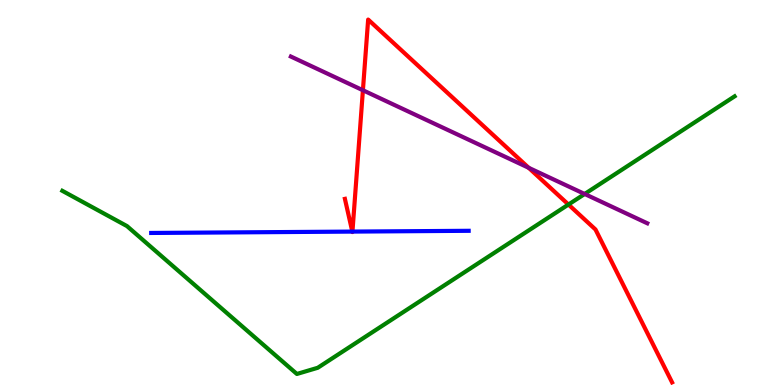[{'lines': ['blue', 'red'], 'intersections': [{'x': 4.55, 'y': 3.98}, {'x': 4.55, 'y': 3.98}]}, {'lines': ['green', 'red'], 'intersections': [{'x': 7.33, 'y': 4.69}]}, {'lines': ['purple', 'red'], 'intersections': [{'x': 4.68, 'y': 7.66}, {'x': 6.82, 'y': 5.64}]}, {'lines': ['blue', 'green'], 'intersections': []}, {'lines': ['blue', 'purple'], 'intersections': []}, {'lines': ['green', 'purple'], 'intersections': [{'x': 7.54, 'y': 4.96}]}]